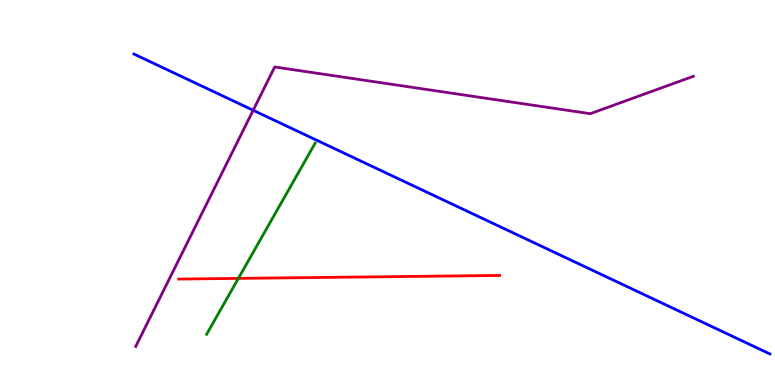[{'lines': ['blue', 'red'], 'intersections': []}, {'lines': ['green', 'red'], 'intersections': [{'x': 3.08, 'y': 2.77}]}, {'lines': ['purple', 'red'], 'intersections': []}, {'lines': ['blue', 'green'], 'intersections': []}, {'lines': ['blue', 'purple'], 'intersections': [{'x': 3.27, 'y': 7.14}]}, {'lines': ['green', 'purple'], 'intersections': []}]